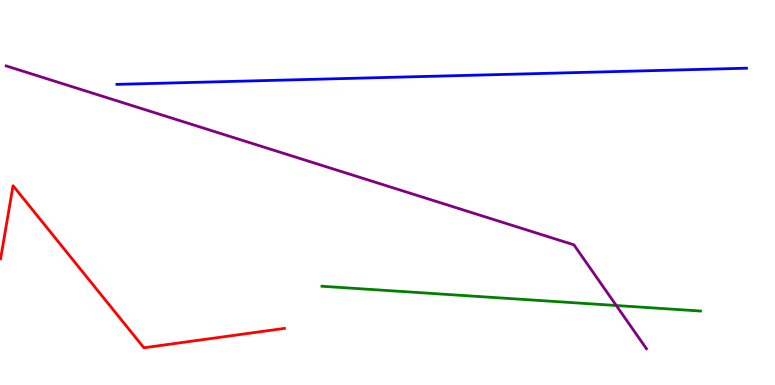[{'lines': ['blue', 'red'], 'intersections': []}, {'lines': ['green', 'red'], 'intersections': []}, {'lines': ['purple', 'red'], 'intersections': []}, {'lines': ['blue', 'green'], 'intersections': []}, {'lines': ['blue', 'purple'], 'intersections': []}, {'lines': ['green', 'purple'], 'intersections': [{'x': 7.95, 'y': 2.06}]}]